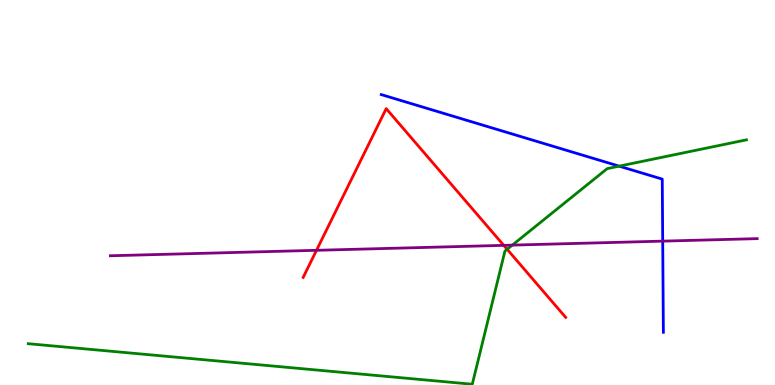[{'lines': ['blue', 'red'], 'intersections': []}, {'lines': ['green', 'red'], 'intersections': [{'x': 6.54, 'y': 3.53}]}, {'lines': ['purple', 'red'], 'intersections': [{'x': 4.08, 'y': 3.5}, {'x': 6.5, 'y': 3.63}]}, {'lines': ['blue', 'green'], 'intersections': [{'x': 7.99, 'y': 5.68}]}, {'lines': ['blue', 'purple'], 'intersections': [{'x': 8.55, 'y': 3.74}]}, {'lines': ['green', 'purple'], 'intersections': [{'x': 6.61, 'y': 3.63}]}]